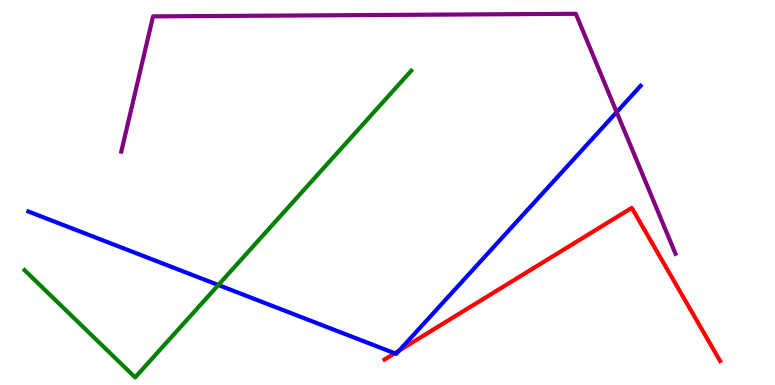[{'lines': ['blue', 'red'], 'intersections': [{'x': 5.09, 'y': 0.824}, {'x': 5.15, 'y': 0.898}]}, {'lines': ['green', 'red'], 'intersections': []}, {'lines': ['purple', 'red'], 'intersections': []}, {'lines': ['blue', 'green'], 'intersections': [{'x': 2.82, 'y': 2.6}]}, {'lines': ['blue', 'purple'], 'intersections': [{'x': 7.96, 'y': 7.09}]}, {'lines': ['green', 'purple'], 'intersections': []}]